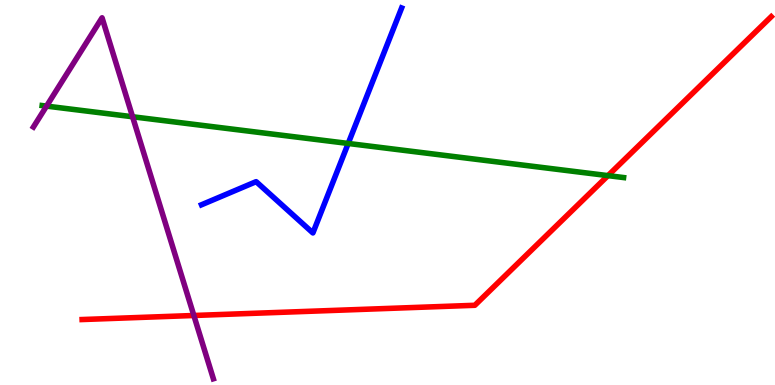[{'lines': ['blue', 'red'], 'intersections': []}, {'lines': ['green', 'red'], 'intersections': [{'x': 7.84, 'y': 5.44}]}, {'lines': ['purple', 'red'], 'intersections': [{'x': 2.5, 'y': 1.81}]}, {'lines': ['blue', 'green'], 'intersections': [{'x': 4.49, 'y': 6.27}]}, {'lines': ['blue', 'purple'], 'intersections': []}, {'lines': ['green', 'purple'], 'intersections': [{'x': 0.601, 'y': 7.24}, {'x': 1.71, 'y': 6.97}]}]